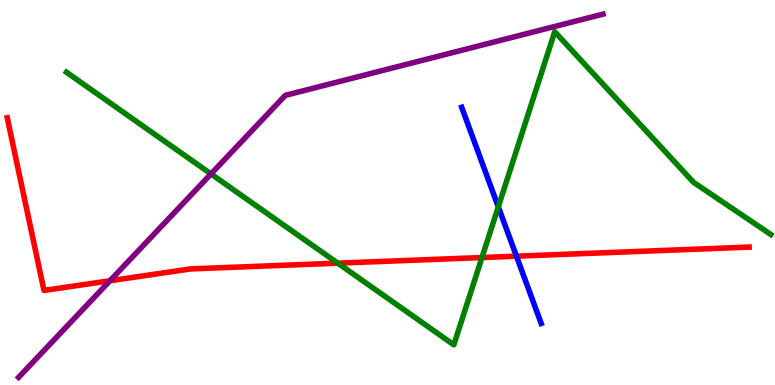[{'lines': ['blue', 'red'], 'intersections': [{'x': 6.66, 'y': 3.35}]}, {'lines': ['green', 'red'], 'intersections': [{'x': 4.36, 'y': 3.16}, {'x': 6.22, 'y': 3.31}]}, {'lines': ['purple', 'red'], 'intersections': [{'x': 1.42, 'y': 2.71}]}, {'lines': ['blue', 'green'], 'intersections': [{'x': 6.43, 'y': 4.63}]}, {'lines': ['blue', 'purple'], 'intersections': []}, {'lines': ['green', 'purple'], 'intersections': [{'x': 2.72, 'y': 5.48}]}]